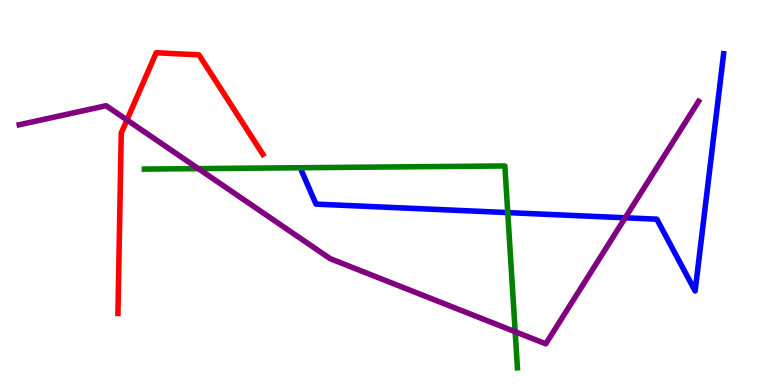[{'lines': ['blue', 'red'], 'intersections': []}, {'lines': ['green', 'red'], 'intersections': []}, {'lines': ['purple', 'red'], 'intersections': [{'x': 1.64, 'y': 6.88}]}, {'lines': ['blue', 'green'], 'intersections': [{'x': 6.55, 'y': 4.48}]}, {'lines': ['blue', 'purple'], 'intersections': [{'x': 8.07, 'y': 4.34}]}, {'lines': ['green', 'purple'], 'intersections': [{'x': 2.56, 'y': 5.62}, {'x': 6.65, 'y': 1.38}]}]